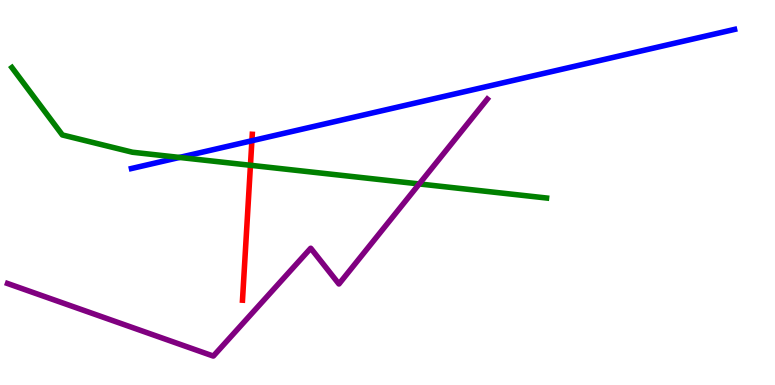[{'lines': ['blue', 'red'], 'intersections': [{'x': 3.25, 'y': 6.34}]}, {'lines': ['green', 'red'], 'intersections': [{'x': 3.23, 'y': 5.71}]}, {'lines': ['purple', 'red'], 'intersections': []}, {'lines': ['blue', 'green'], 'intersections': [{'x': 2.32, 'y': 5.91}]}, {'lines': ['blue', 'purple'], 'intersections': []}, {'lines': ['green', 'purple'], 'intersections': [{'x': 5.41, 'y': 5.22}]}]